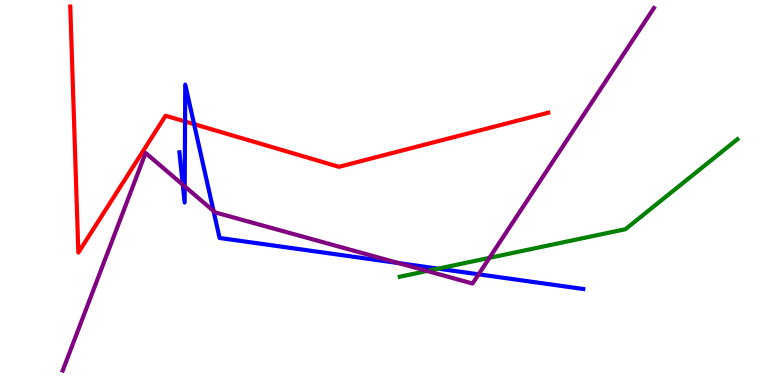[{'lines': ['blue', 'red'], 'intersections': [{'x': 2.39, 'y': 6.84}, {'x': 2.5, 'y': 6.78}]}, {'lines': ['green', 'red'], 'intersections': []}, {'lines': ['purple', 'red'], 'intersections': []}, {'lines': ['blue', 'green'], 'intersections': [{'x': 5.65, 'y': 3.02}]}, {'lines': ['blue', 'purple'], 'intersections': [{'x': 2.36, 'y': 5.2}, {'x': 2.38, 'y': 5.16}, {'x': 2.76, 'y': 4.52}, {'x': 5.14, 'y': 3.17}, {'x': 6.18, 'y': 2.87}]}, {'lines': ['green', 'purple'], 'intersections': [{'x': 5.51, 'y': 2.96}, {'x': 6.32, 'y': 3.3}]}]